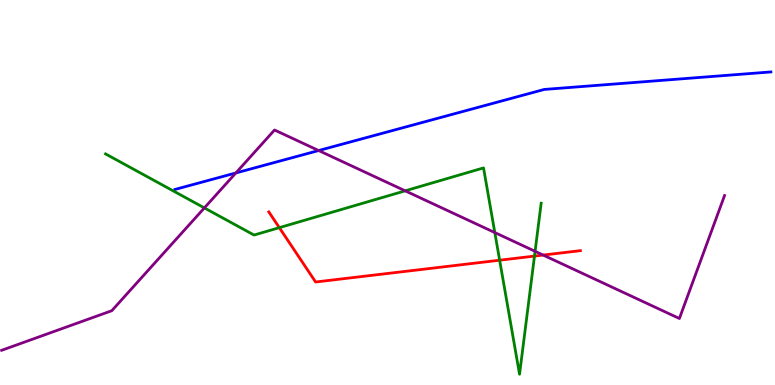[{'lines': ['blue', 'red'], 'intersections': []}, {'lines': ['green', 'red'], 'intersections': [{'x': 3.6, 'y': 4.09}, {'x': 6.45, 'y': 3.24}, {'x': 6.9, 'y': 3.35}]}, {'lines': ['purple', 'red'], 'intersections': [{'x': 7.01, 'y': 3.37}]}, {'lines': ['blue', 'green'], 'intersections': []}, {'lines': ['blue', 'purple'], 'intersections': [{'x': 3.04, 'y': 5.51}, {'x': 4.11, 'y': 6.09}]}, {'lines': ['green', 'purple'], 'intersections': [{'x': 2.64, 'y': 4.6}, {'x': 5.23, 'y': 5.04}, {'x': 6.38, 'y': 3.96}, {'x': 6.9, 'y': 3.47}]}]